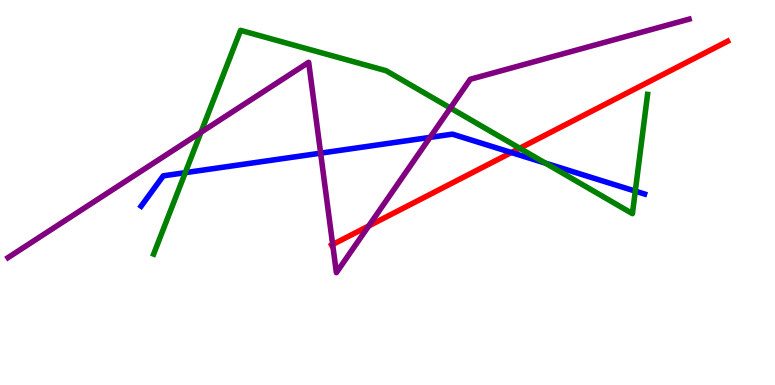[{'lines': ['blue', 'red'], 'intersections': [{'x': 6.6, 'y': 6.04}]}, {'lines': ['green', 'red'], 'intersections': [{'x': 6.71, 'y': 6.15}]}, {'lines': ['purple', 'red'], 'intersections': [{'x': 4.29, 'y': 3.65}, {'x': 4.76, 'y': 4.13}]}, {'lines': ['blue', 'green'], 'intersections': [{'x': 2.39, 'y': 5.52}, {'x': 7.04, 'y': 5.76}, {'x': 8.2, 'y': 5.04}]}, {'lines': ['blue', 'purple'], 'intersections': [{'x': 4.14, 'y': 6.02}, {'x': 5.55, 'y': 6.43}]}, {'lines': ['green', 'purple'], 'intersections': [{'x': 2.59, 'y': 6.56}, {'x': 5.81, 'y': 7.19}]}]